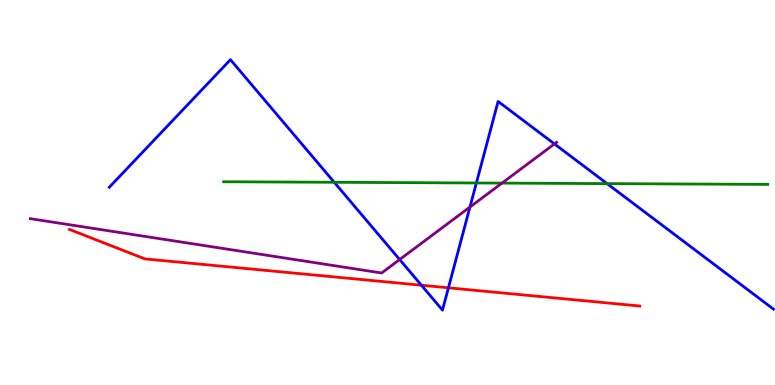[{'lines': ['blue', 'red'], 'intersections': [{'x': 5.44, 'y': 2.59}, {'x': 5.79, 'y': 2.52}]}, {'lines': ['green', 'red'], 'intersections': []}, {'lines': ['purple', 'red'], 'intersections': []}, {'lines': ['blue', 'green'], 'intersections': [{'x': 4.31, 'y': 5.27}, {'x': 6.15, 'y': 5.25}, {'x': 7.83, 'y': 5.23}]}, {'lines': ['blue', 'purple'], 'intersections': [{'x': 5.16, 'y': 3.26}, {'x': 6.06, 'y': 4.62}, {'x': 7.15, 'y': 6.26}]}, {'lines': ['green', 'purple'], 'intersections': [{'x': 6.48, 'y': 5.24}]}]